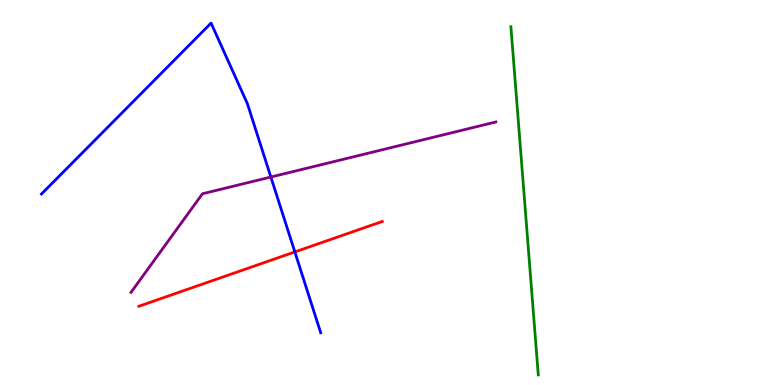[{'lines': ['blue', 'red'], 'intersections': [{'x': 3.8, 'y': 3.46}]}, {'lines': ['green', 'red'], 'intersections': []}, {'lines': ['purple', 'red'], 'intersections': []}, {'lines': ['blue', 'green'], 'intersections': []}, {'lines': ['blue', 'purple'], 'intersections': [{'x': 3.5, 'y': 5.4}]}, {'lines': ['green', 'purple'], 'intersections': []}]